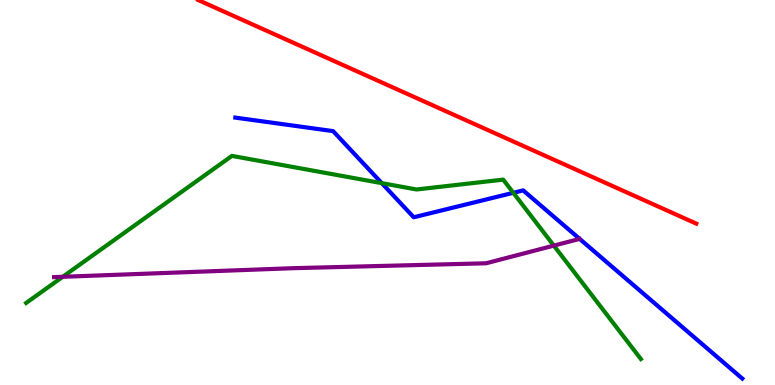[{'lines': ['blue', 'red'], 'intersections': []}, {'lines': ['green', 'red'], 'intersections': []}, {'lines': ['purple', 'red'], 'intersections': []}, {'lines': ['blue', 'green'], 'intersections': [{'x': 4.93, 'y': 5.24}, {'x': 6.62, 'y': 4.99}]}, {'lines': ['blue', 'purple'], 'intersections': []}, {'lines': ['green', 'purple'], 'intersections': [{'x': 0.81, 'y': 2.81}, {'x': 7.15, 'y': 3.62}]}]